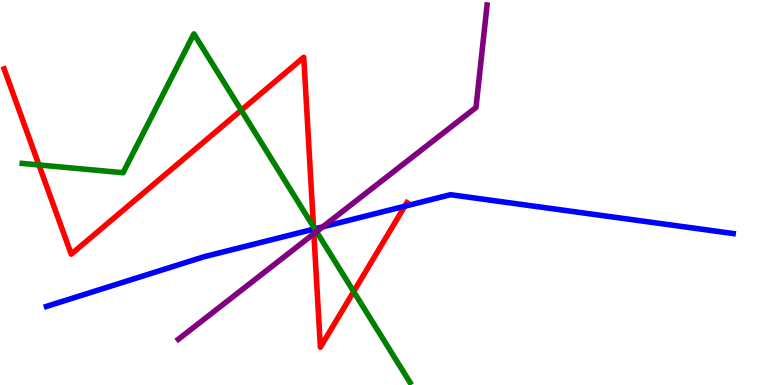[{'lines': ['blue', 'red'], 'intersections': [{'x': 4.05, 'y': 4.05}, {'x': 5.22, 'y': 4.64}]}, {'lines': ['green', 'red'], 'intersections': [{'x': 0.502, 'y': 5.72}, {'x': 3.11, 'y': 7.14}, {'x': 4.04, 'y': 4.11}, {'x': 4.56, 'y': 2.43}]}, {'lines': ['purple', 'red'], 'intersections': [{'x': 4.05, 'y': 3.93}]}, {'lines': ['blue', 'green'], 'intersections': [{'x': 4.06, 'y': 4.06}]}, {'lines': ['blue', 'purple'], 'intersections': [{'x': 4.16, 'y': 4.11}]}, {'lines': ['green', 'purple'], 'intersections': [{'x': 4.08, 'y': 3.98}]}]